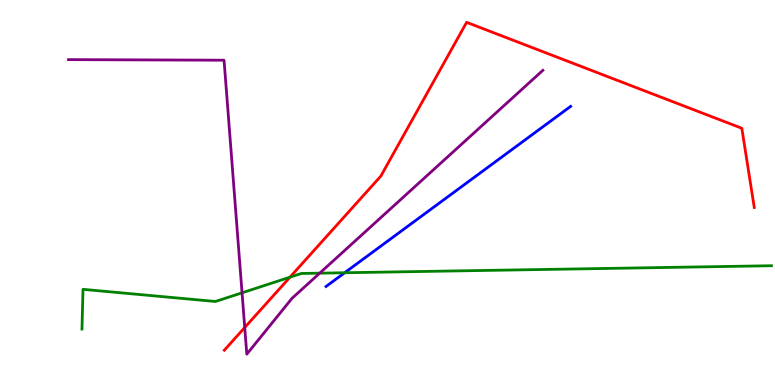[{'lines': ['blue', 'red'], 'intersections': []}, {'lines': ['green', 'red'], 'intersections': [{'x': 3.74, 'y': 2.8}]}, {'lines': ['purple', 'red'], 'intersections': [{'x': 3.16, 'y': 1.49}]}, {'lines': ['blue', 'green'], 'intersections': [{'x': 4.45, 'y': 2.92}]}, {'lines': ['blue', 'purple'], 'intersections': []}, {'lines': ['green', 'purple'], 'intersections': [{'x': 3.12, 'y': 2.39}, {'x': 4.13, 'y': 2.9}]}]